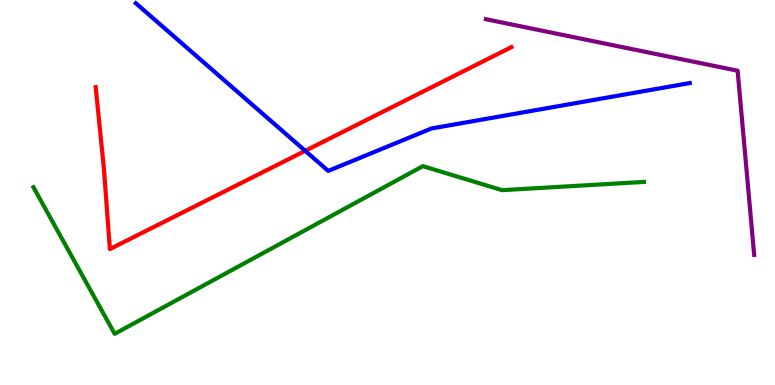[{'lines': ['blue', 'red'], 'intersections': [{'x': 3.94, 'y': 6.08}]}, {'lines': ['green', 'red'], 'intersections': []}, {'lines': ['purple', 'red'], 'intersections': []}, {'lines': ['blue', 'green'], 'intersections': []}, {'lines': ['blue', 'purple'], 'intersections': []}, {'lines': ['green', 'purple'], 'intersections': []}]